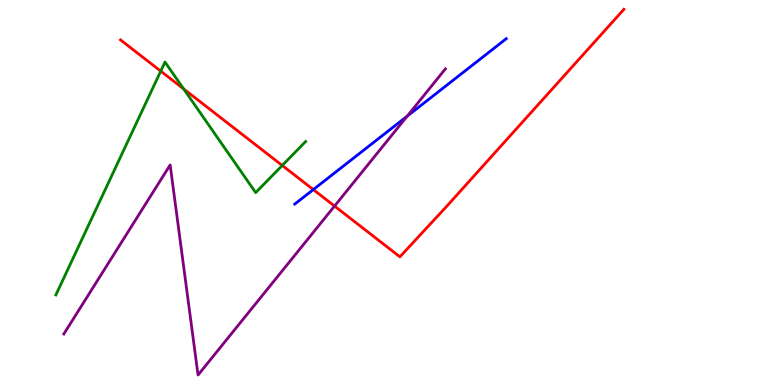[{'lines': ['blue', 'red'], 'intersections': [{'x': 4.04, 'y': 5.08}]}, {'lines': ['green', 'red'], 'intersections': [{'x': 2.07, 'y': 8.15}, {'x': 2.37, 'y': 7.69}, {'x': 3.64, 'y': 5.7}]}, {'lines': ['purple', 'red'], 'intersections': [{'x': 4.32, 'y': 4.65}]}, {'lines': ['blue', 'green'], 'intersections': []}, {'lines': ['blue', 'purple'], 'intersections': [{'x': 5.25, 'y': 6.98}]}, {'lines': ['green', 'purple'], 'intersections': []}]